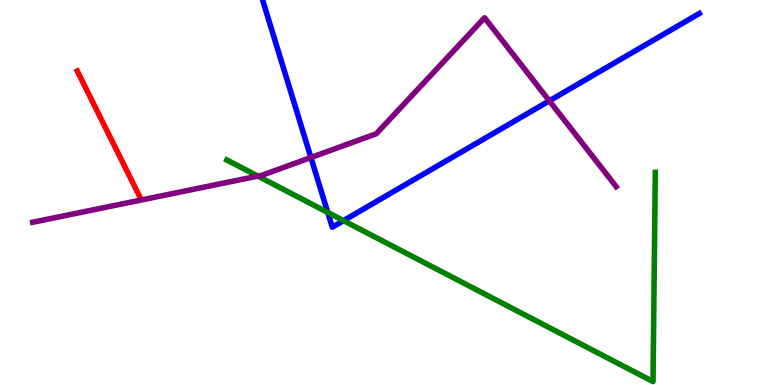[{'lines': ['blue', 'red'], 'intersections': []}, {'lines': ['green', 'red'], 'intersections': []}, {'lines': ['purple', 'red'], 'intersections': []}, {'lines': ['blue', 'green'], 'intersections': [{'x': 4.23, 'y': 4.48}, {'x': 4.43, 'y': 4.27}]}, {'lines': ['blue', 'purple'], 'intersections': [{'x': 4.01, 'y': 5.91}, {'x': 7.09, 'y': 7.38}]}, {'lines': ['green', 'purple'], 'intersections': [{'x': 3.33, 'y': 5.43}]}]